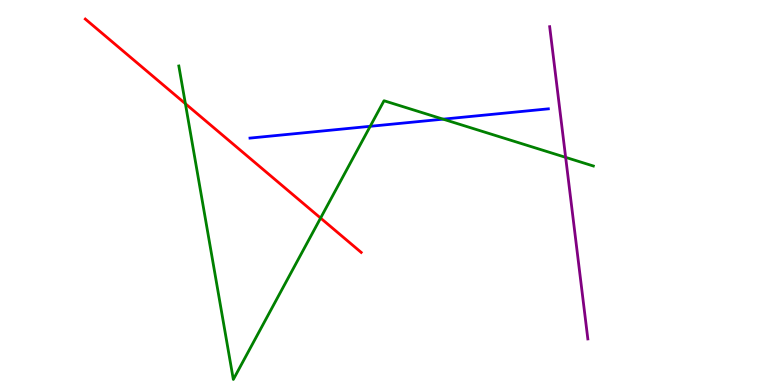[{'lines': ['blue', 'red'], 'intersections': []}, {'lines': ['green', 'red'], 'intersections': [{'x': 2.39, 'y': 7.31}, {'x': 4.14, 'y': 4.34}]}, {'lines': ['purple', 'red'], 'intersections': []}, {'lines': ['blue', 'green'], 'intersections': [{'x': 4.78, 'y': 6.72}, {'x': 5.72, 'y': 6.9}]}, {'lines': ['blue', 'purple'], 'intersections': []}, {'lines': ['green', 'purple'], 'intersections': [{'x': 7.3, 'y': 5.91}]}]